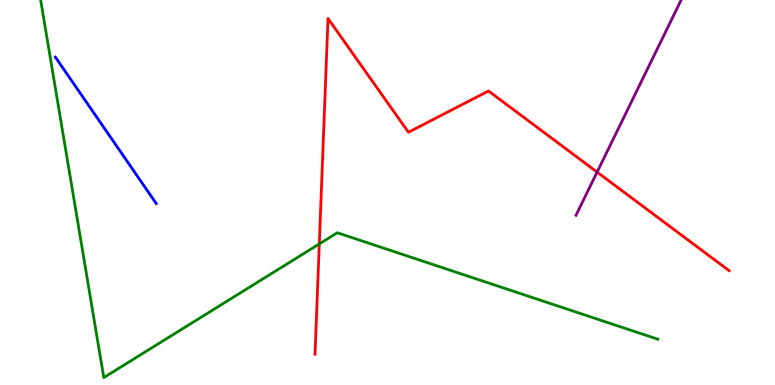[{'lines': ['blue', 'red'], 'intersections': []}, {'lines': ['green', 'red'], 'intersections': [{'x': 4.12, 'y': 3.66}]}, {'lines': ['purple', 'red'], 'intersections': [{'x': 7.7, 'y': 5.53}]}, {'lines': ['blue', 'green'], 'intersections': []}, {'lines': ['blue', 'purple'], 'intersections': []}, {'lines': ['green', 'purple'], 'intersections': []}]